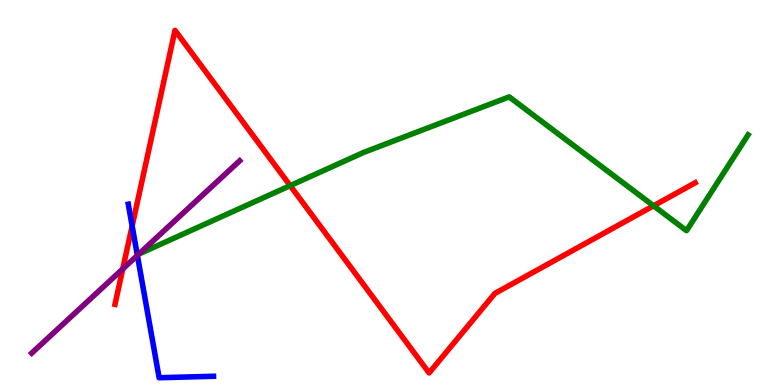[{'lines': ['blue', 'red'], 'intersections': [{'x': 1.71, 'y': 4.13}]}, {'lines': ['green', 'red'], 'intersections': [{'x': 3.74, 'y': 5.18}, {'x': 8.43, 'y': 4.65}]}, {'lines': ['purple', 'red'], 'intersections': [{'x': 1.58, 'y': 3.02}]}, {'lines': ['blue', 'green'], 'intersections': []}, {'lines': ['blue', 'purple'], 'intersections': [{'x': 1.77, 'y': 3.37}]}, {'lines': ['green', 'purple'], 'intersections': []}]